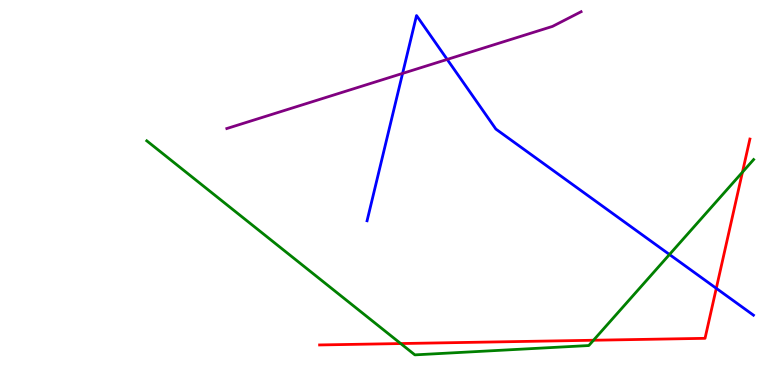[{'lines': ['blue', 'red'], 'intersections': [{'x': 9.24, 'y': 2.51}]}, {'lines': ['green', 'red'], 'intersections': [{'x': 5.17, 'y': 1.08}, {'x': 7.66, 'y': 1.16}, {'x': 9.58, 'y': 5.53}]}, {'lines': ['purple', 'red'], 'intersections': []}, {'lines': ['blue', 'green'], 'intersections': [{'x': 8.64, 'y': 3.39}]}, {'lines': ['blue', 'purple'], 'intersections': [{'x': 5.19, 'y': 8.09}, {'x': 5.77, 'y': 8.46}]}, {'lines': ['green', 'purple'], 'intersections': []}]